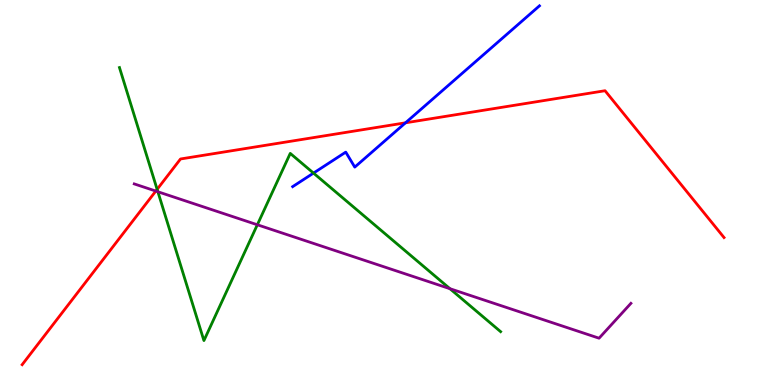[{'lines': ['blue', 'red'], 'intersections': [{'x': 5.23, 'y': 6.81}]}, {'lines': ['green', 'red'], 'intersections': [{'x': 2.03, 'y': 5.08}]}, {'lines': ['purple', 'red'], 'intersections': [{'x': 2.01, 'y': 5.04}]}, {'lines': ['blue', 'green'], 'intersections': [{'x': 4.05, 'y': 5.5}]}, {'lines': ['blue', 'purple'], 'intersections': []}, {'lines': ['green', 'purple'], 'intersections': [{'x': 2.04, 'y': 5.02}, {'x': 3.32, 'y': 4.16}, {'x': 5.81, 'y': 2.5}]}]